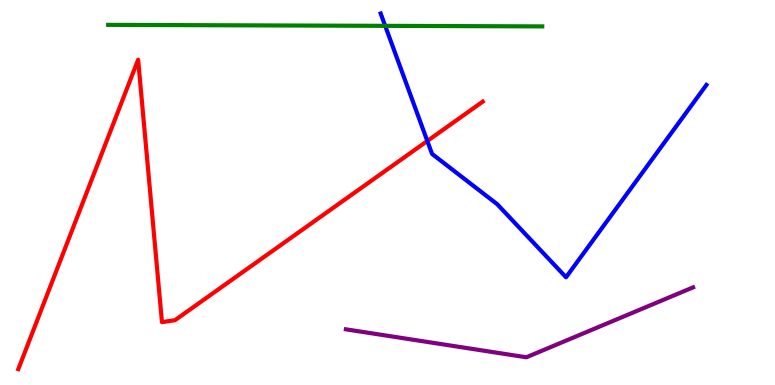[{'lines': ['blue', 'red'], 'intersections': [{'x': 5.51, 'y': 6.34}]}, {'lines': ['green', 'red'], 'intersections': []}, {'lines': ['purple', 'red'], 'intersections': []}, {'lines': ['blue', 'green'], 'intersections': [{'x': 4.97, 'y': 9.33}]}, {'lines': ['blue', 'purple'], 'intersections': []}, {'lines': ['green', 'purple'], 'intersections': []}]